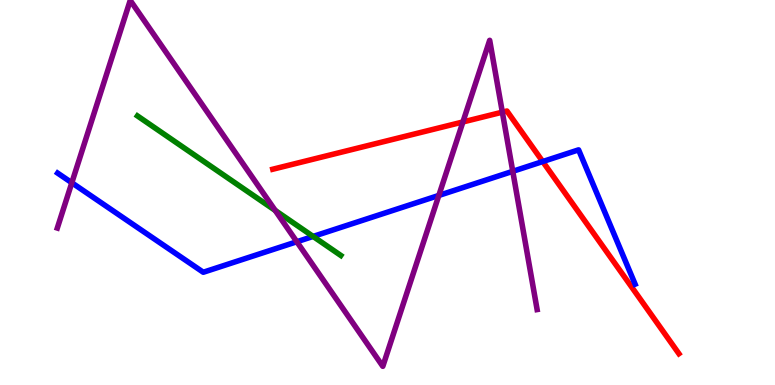[{'lines': ['blue', 'red'], 'intersections': [{'x': 7.0, 'y': 5.8}]}, {'lines': ['green', 'red'], 'intersections': []}, {'lines': ['purple', 'red'], 'intersections': [{'x': 5.97, 'y': 6.83}, {'x': 6.48, 'y': 7.09}]}, {'lines': ['blue', 'green'], 'intersections': [{'x': 4.04, 'y': 3.86}]}, {'lines': ['blue', 'purple'], 'intersections': [{'x': 0.927, 'y': 5.25}, {'x': 3.83, 'y': 3.72}, {'x': 5.66, 'y': 4.92}, {'x': 6.62, 'y': 5.55}]}, {'lines': ['green', 'purple'], 'intersections': [{'x': 3.55, 'y': 4.53}]}]